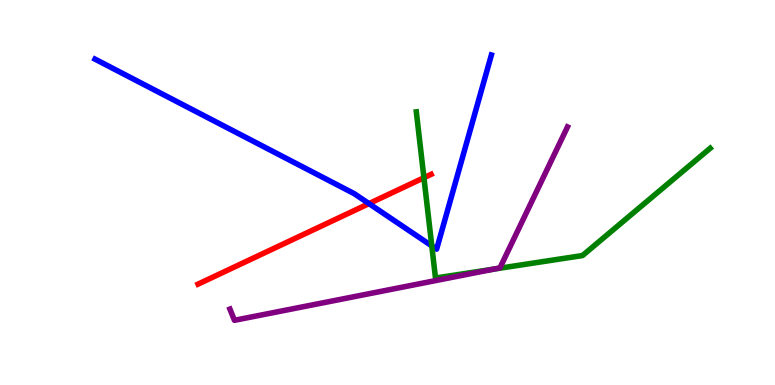[{'lines': ['blue', 'red'], 'intersections': [{'x': 4.76, 'y': 4.71}]}, {'lines': ['green', 'red'], 'intersections': [{'x': 5.47, 'y': 5.38}]}, {'lines': ['purple', 'red'], 'intersections': []}, {'lines': ['blue', 'green'], 'intersections': [{'x': 5.57, 'y': 3.61}]}, {'lines': ['blue', 'purple'], 'intersections': []}, {'lines': ['green', 'purple'], 'intersections': [{'x': 6.37, 'y': 3.01}]}]